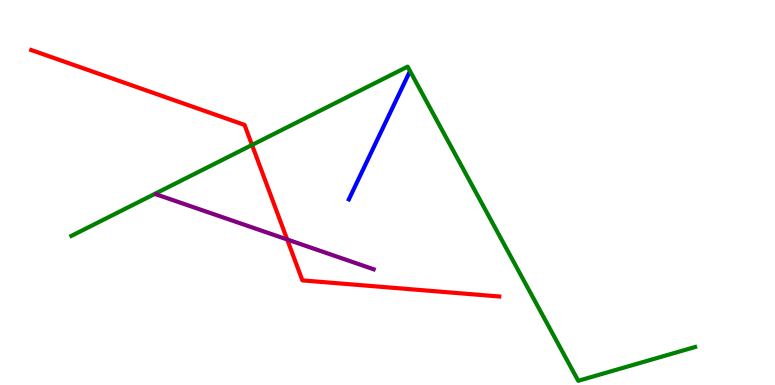[{'lines': ['blue', 'red'], 'intersections': []}, {'lines': ['green', 'red'], 'intersections': [{'x': 3.25, 'y': 6.23}]}, {'lines': ['purple', 'red'], 'intersections': [{'x': 3.71, 'y': 3.78}]}, {'lines': ['blue', 'green'], 'intersections': []}, {'lines': ['blue', 'purple'], 'intersections': []}, {'lines': ['green', 'purple'], 'intersections': []}]